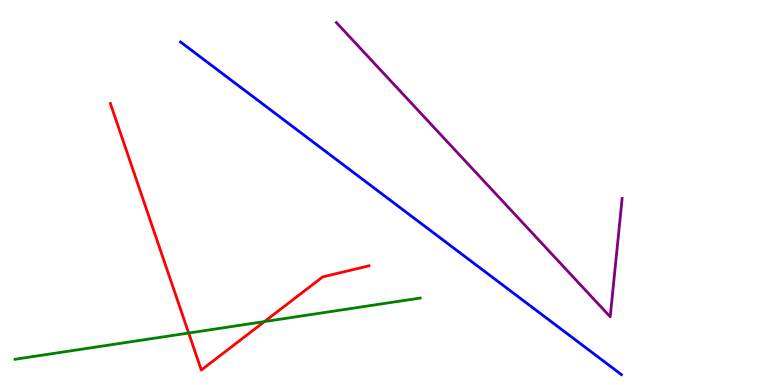[{'lines': ['blue', 'red'], 'intersections': []}, {'lines': ['green', 'red'], 'intersections': [{'x': 2.43, 'y': 1.35}, {'x': 3.41, 'y': 1.65}]}, {'lines': ['purple', 'red'], 'intersections': []}, {'lines': ['blue', 'green'], 'intersections': []}, {'lines': ['blue', 'purple'], 'intersections': []}, {'lines': ['green', 'purple'], 'intersections': []}]